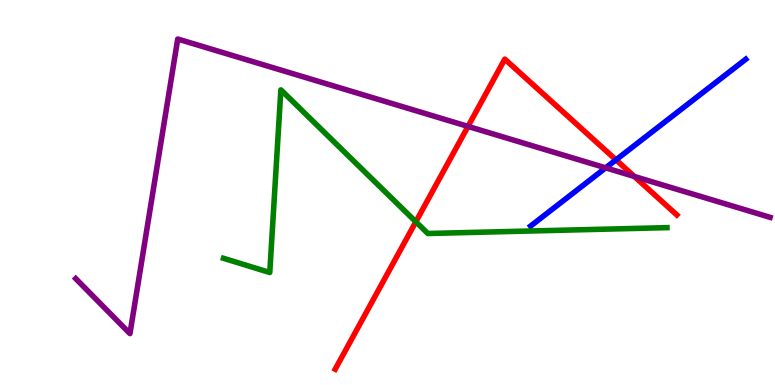[{'lines': ['blue', 'red'], 'intersections': [{'x': 7.95, 'y': 5.85}]}, {'lines': ['green', 'red'], 'intersections': [{'x': 5.37, 'y': 4.24}]}, {'lines': ['purple', 'red'], 'intersections': [{'x': 6.04, 'y': 6.72}, {'x': 8.19, 'y': 5.42}]}, {'lines': ['blue', 'green'], 'intersections': []}, {'lines': ['blue', 'purple'], 'intersections': [{'x': 7.82, 'y': 5.64}]}, {'lines': ['green', 'purple'], 'intersections': []}]